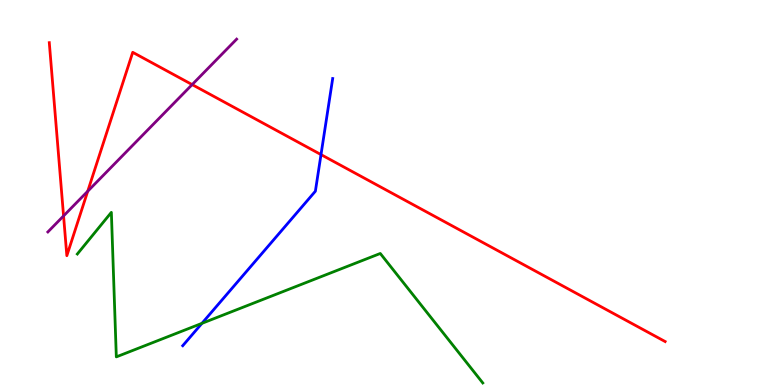[{'lines': ['blue', 'red'], 'intersections': [{'x': 4.14, 'y': 5.98}]}, {'lines': ['green', 'red'], 'intersections': []}, {'lines': ['purple', 'red'], 'intersections': [{'x': 0.82, 'y': 4.39}, {'x': 1.13, 'y': 5.03}, {'x': 2.48, 'y': 7.8}]}, {'lines': ['blue', 'green'], 'intersections': [{'x': 2.61, 'y': 1.6}]}, {'lines': ['blue', 'purple'], 'intersections': []}, {'lines': ['green', 'purple'], 'intersections': []}]